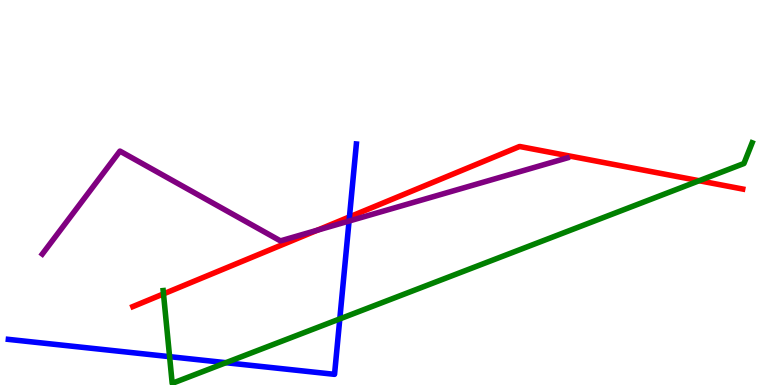[{'lines': ['blue', 'red'], 'intersections': [{'x': 4.51, 'y': 4.37}]}, {'lines': ['green', 'red'], 'intersections': [{'x': 2.11, 'y': 2.37}, {'x': 9.02, 'y': 5.31}]}, {'lines': ['purple', 'red'], 'intersections': [{'x': 4.1, 'y': 4.02}]}, {'lines': ['blue', 'green'], 'intersections': [{'x': 2.19, 'y': 0.736}, {'x': 2.91, 'y': 0.579}, {'x': 4.38, 'y': 1.72}]}, {'lines': ['blue', 'purple'], 'intersections': [{'x': 4.5, 'y': 4.26}]}, {'lines': ['green', 'purple'], 'intersections': []}]